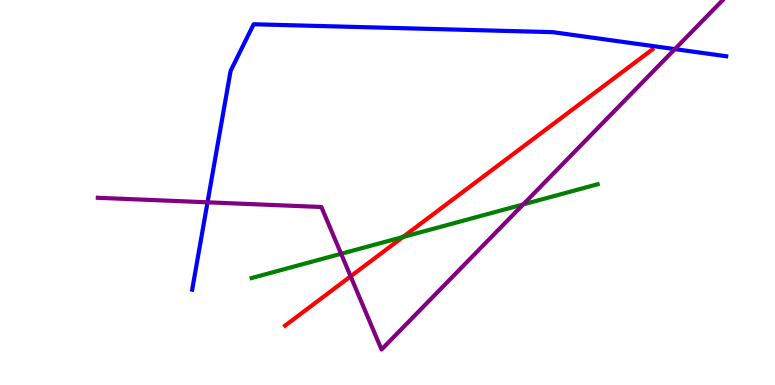[{'lines': ['blue', 'red'], 'intersections': []}, {'lines': ['green', 'red'], 'intersections': [{'x': 5.2, 'y': 3.84}]}, {'lines': ['purple', 'red'], 'intersections': [{'x': 4.52, 'y': 2.82}]}, {'lines': ['blue', 'green'], 'intersections': []}, {'lines': ['blue', 'purple'], 'intersections': [{'x': 2.68, 'y': 4.75}, {'x': 8.71, 'y': 8.72}]}, {'lines': ['green', 'purple'], 'intersections': [{'x': 4.4, 'y': 3.41}, {'x': 6.75, 'y': 4.69}]}]